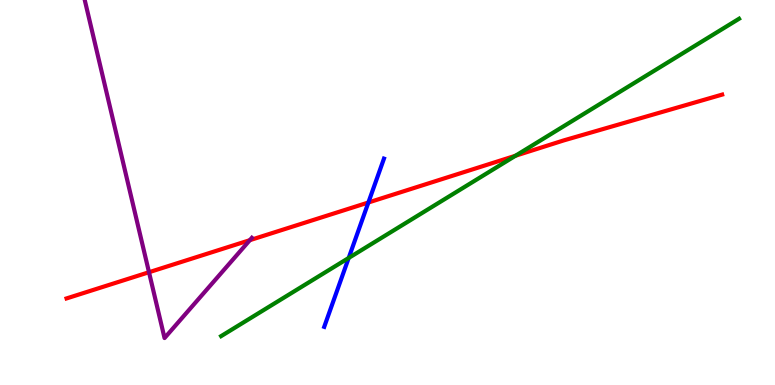[{'lines': ['blue', 'red'], 'intersections': [{'x': 4.75, 'y': 4.74}]}, {'lines': ['green', 'red'], 'intersections': [{'x': 6.65, 'y': 5.96}]}, {'lines': ['purple', 'red'], 'intersections': [{'x': 1.92, 'y': 2.93}, {'x': 3.22, 'y': 3.76}]}, {'lines': ['blue', 'green'], 'intersections': [{'x': 4.5, 'y': 3.3}]}, {'lines': ['blue', 'purple'], 'intersections': []}, {'lines': ['green', 'purple'], 'intersections': []}]